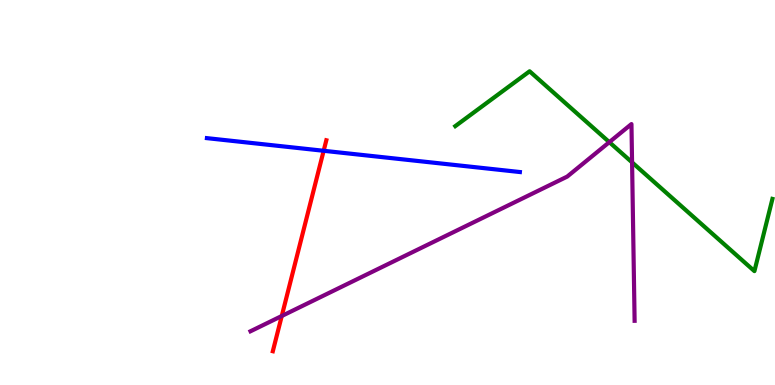[{'lines': ['blue', 'red'], 'intersections': [{'x': 4.18, 'y': 6.08}]}, {'lines': ['green', 'red'], 'intersections': []}, {'lines': ['purple', 'red'], 'intersections': [{'x': 3.64, 'y': 1.79}]}, {'lines': ['blue', 'green'], 'intersections': []}, {'lines': ['blue', 'purple'], 'intersections': []}, {'lines': ['green', 'purple'], 'intersections': [{'x': 7.86, 'y': 6.31}, {'x': 8.16, 'y': 5.78}]}]